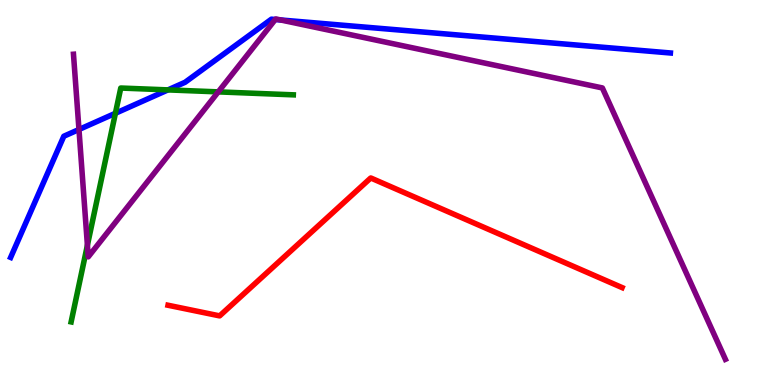[{'lines': ['blue', 'red'], 'intersections': []}, {'lines': ['green', 'red'], 'intersections': []}, {'lines': ['purple', 'red'], 'intersections': []}, {'lines': ['blue', 'green'], 'intersections': [{'x': 1.49, 'y': 7.06}, {'x': 2.17, 'y': 7.67}]}, {'lines': ['blue', 'purple'], 'intersections': [{'x': 1.02, 'y': 6.64}, {'x': 3.55, 'y': 9.49}, {'x': 3.62, 'y': 9.48}]}, {'lines': ['green', 'purple'], 'intersections': [{'x': 1.13, 'y': 3.63}, {'x': 2.82, 'y': 7.61}]}]